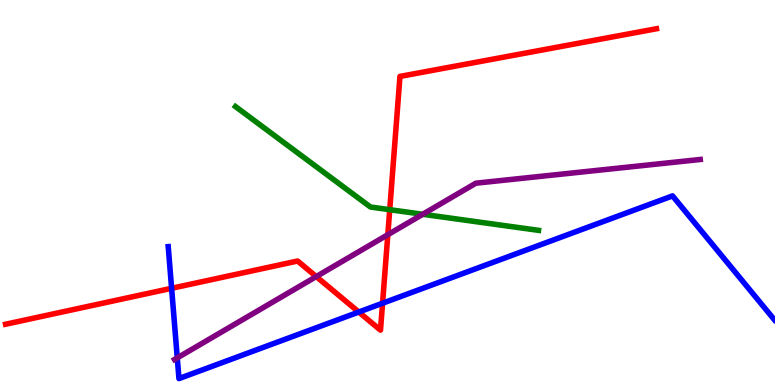[{'lines': ['blue', 'red'], 'intersections': [{'x': 2.21, 'y': 2.51}, {'x': 4.63, 'y': 1.9}, {'x': 4.94, 'y': 2.12}]}, {'lines': ['green', 'red'], 'intersections': [{'x': 5.03, 'y': 4.55}]}, {'lines': ['purple', 'red'], 'intersections': [{'x': 4.08, 'y': 2.82}, {'x': 5.0, 'y': 3.9}]}, {'lines': ['blue', 'green'], 'intersections': []}, {'lines': ['blue', 'purple'], 'intersections': [{'x': 2.29, 'y': 0.704}]}, {'lines': ['green', 'purple'], 'intersections': [{'x': 5.45, 'y': 4.43}]}]